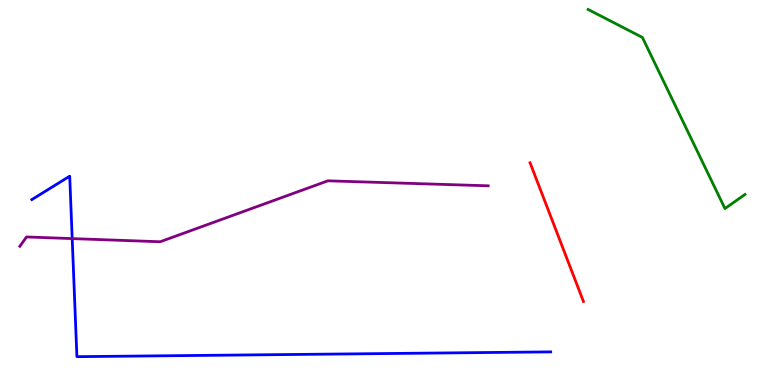[{'lines': ['blue', 'red'], 'intersections': []}, {'lines': ['green', 'red'], 'intersections': []}, {'lines': ['purple', 'red'], 'intersections': []}, {'lines': ['blue', 'green'], 'intersections': []}, {'lines': ['blue', 'purple'], 'intersections': [{'x': 0.932, 'y': 3.8}]}, {'lines': ['green', 'purple'], 'intersections': []}]